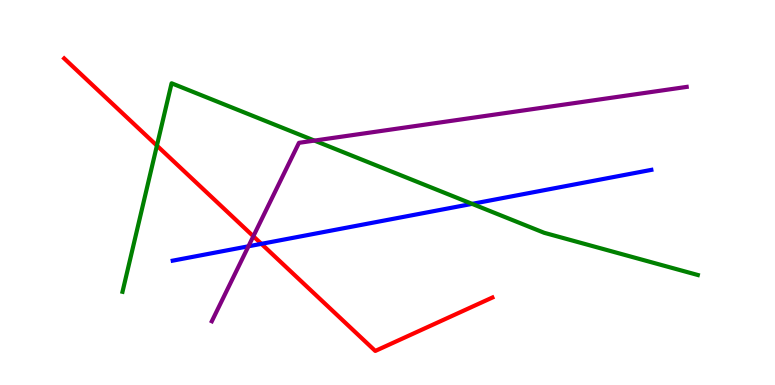[{'lines': ['blue', 'red'], 'intersections': [{'x': 3.37, 'y': 3.67}]}, {'lines': ['green', 'red'], 'intersections': [{'x': 2.02, 'y': 6.22}]}, {'lines': ['purple', 'red'], 'intersections': [{'x': 3.27, 'y': 3.86}]}, {'lines': ['blue', 'green'], 'intersections': [{'x': 6.09, 'y': 4.7}]}, {'lines': ['blue', 'purple'], 'intersections': [{'x': 3.21, 'y': 3.6}]}, {'lines': ['green', 'purple'], 'intersections': [{'x': 4.06, 'y': 6.35}]}]